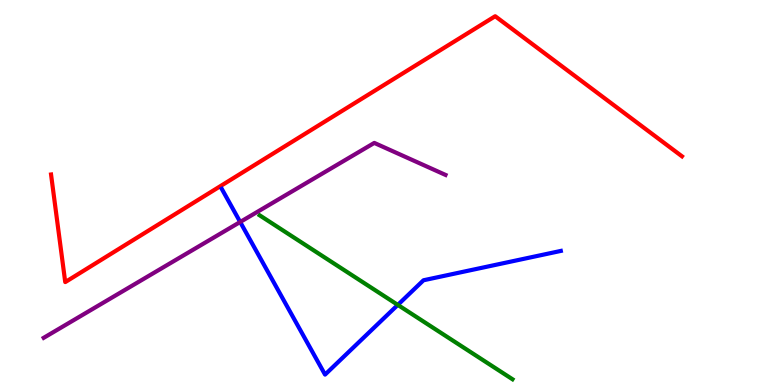[{'lines': ['blue', 'red'], 'intersections': []}, {'lines': ['green', 'red'], 'intersections': []}, {'lines': ['purple', 'red'], 'intersections': []}, {'lines': ['blue', 'green'], 'intersections': [{'x': 5.13, 'y': 2.08}]}, {'lines': ['blue', 'purple'], 'intersections': [{'x': 3.1, 'y': 4.23}]}, {'lines': ['green', 'purple'], 'intersections': []}]